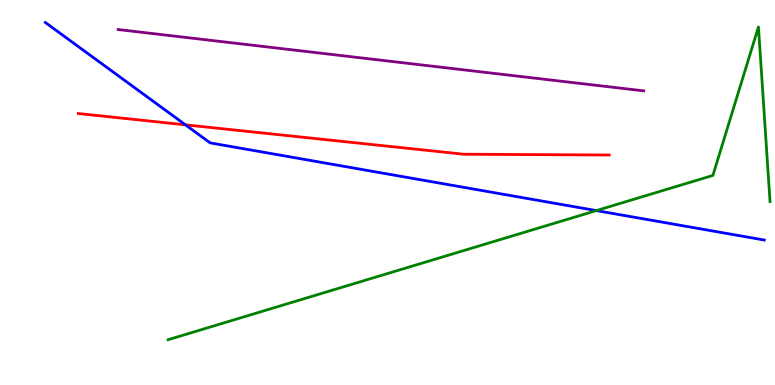[{'lines': ['blue', 'red'], 'intersections': [{'x': 2.39, 'y': 6.76}]}, {'lines': ['green', 'red'], 'intersections': []}, {'lines': ['purple', 'red'], 'intersections': []}, {'lines': ['blue', 'green'], 'intersections': [{'x': 7.69, 'y': 4.53}]}, {'lines': ['blue', 'purple'], 'intersections': []}, {'lines': ['green', 'purple'], 'intersections': []}]